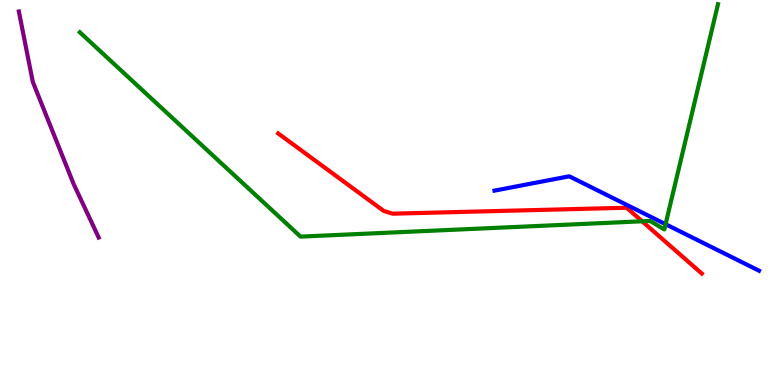[{'lines': ['blue', 'red'], 'intersections': []}, {'lines': ['green', 'red'], 'intersections': [{'x': 8.29, 'y': 4.25}]}, {'lines': ['purple', 'red'], 'intersections': []}, {'lines': ['blue', 'green'], 'intersections': [{'x': 8.59, 'y': 4.18}]}, {'lines': ['blue', 'purple'], 'intersections': []}, {'lines': ['green', 'purple'], 'intersections': []}]